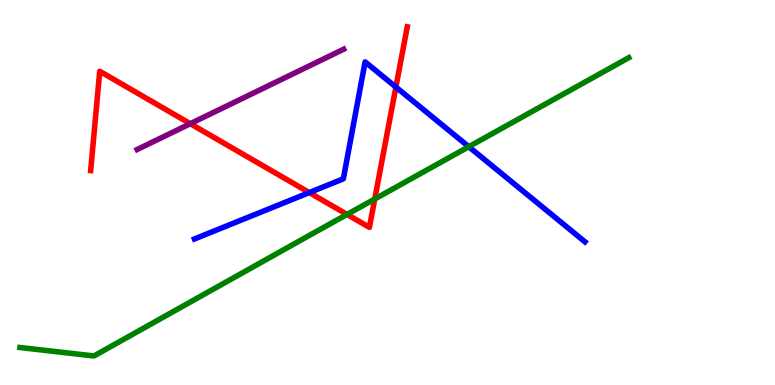[{'lines': ['blue', 'red'], 'intersections': [{'x': 3.99, 'y': 5.0}, {'x': 5.11, 'y': 7.74}]}, {'lines': ['green', 'red'], 'intersections': [{'x': 4.48, 'y': 4.43}, {'x': 4.84, 'y': 4.83}]}, {'lines': ['purple', 'red'], 'intersections': [{'x': 2.46, 'y': 6.79}]}, {'lines': ['blue', 'green'], 'intersections': [{'x': 6.05, 'y': 6.19}]}, {'lines': ['blue', 'purple'], 'intersections': []}, {'lines': ['green', 'purple'], 'intersections': []}]